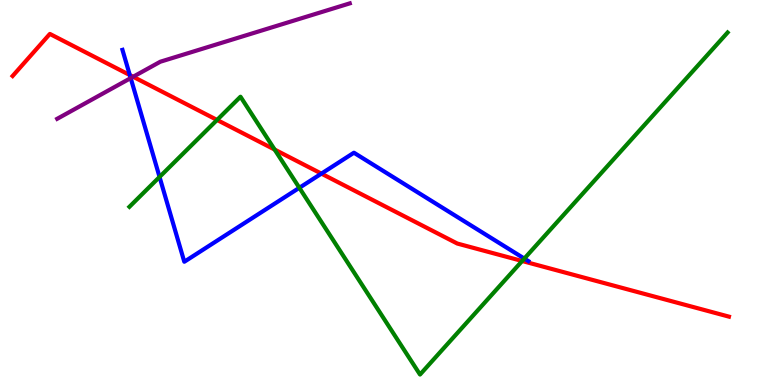[{'lines': ['blue', 'red'], 'intersections': [{'x': 1.67, 'y': 8.05}, {'x': 4.15, 'y': 5.49}]}, {'lines': ['green', 'red'], 'intersections': [{'x': 2.8, 'y': 6.88}, {'x': 3.54, 'y': 6.12}, {'x': 6.74, 'y': 3.22}]}, {'lines': ['purple', 'red'], 'intersections': [{'x': 1.72, 'y': 8.01}]}, {'lines': ['blue', 'green'], 'intersections': [{'x': 2.06, 'y': 5.4}, {'x': 3.86, 'y': 5.12}, {'x': 6.77, 'y': 3.28}]}, {'lines': ['blue', 'purple'], 'intersections': [{'x': 1.69, 'y': 7.97}]}, {'lines': ['green', 'purple'], 'intersections': []}]